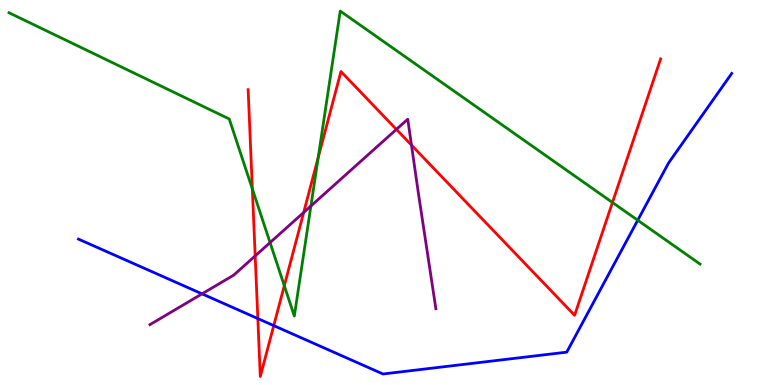[{'lines': ['blue', 'red'], 'intersections': [{'x': 3.33, 'y': 1.73}, {'x': 3.53, 'y': 1.54}]}, {'lines': ['green', 'red'], 'intersections': [{'x': 3.26, 'y': 5.09}, {'x': 3.67, 'y': 2.58}, {'x': 4.11, 'y': 5.91}, {'x': 7.9, 'y': 4.74}]}, {'lines': ['purple', 'red'], 'intersections': [{'x': 3.29, 'y': 3.35}, {'x': 3.92, 'y': 4.48}, {'x': 5.11, 'y': 6.64}, {'x': 5.31, 'y': 6.23}]}, {'lines': ['blue', 'green'], 'intersections': [{'x': 8.23, 'y': 4.28}]}, {'lines': ['blue', 'purple'], 'intersections': [{'x': 2.61, 'y': 2.37}]}, {'lines': ['green', 'purple'], 'intersections': [{'x': 3.48, 'y': 3.7}, {'x': 4.01, 'y': 4.65}]}]